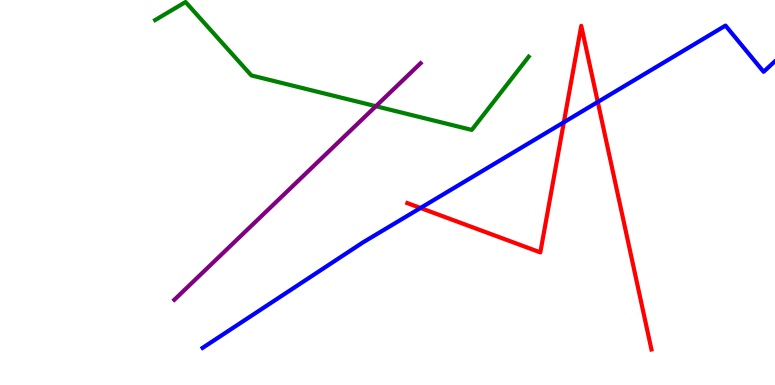[{'lines': ['blue', 'red'], 'intersections': [{'x': 5.43, 'y': 4.6}, {'x': 7.28, 'y': 6.82}, {'x': 7.71, 'y': 7.35}]}, {'lines': ['green', 'red'], 'intersections': []}, {'lines': ['purple', 'red'], 'intersections': []}, {'lines': ['blue', 'green'], 'intersections': []}, {'lines': ['blue', 'purple'], 'intersections': []}, {'lines': ['green', 'purple'], 'intersections': [{'x': 4.85, 'y': 7.24}]}]